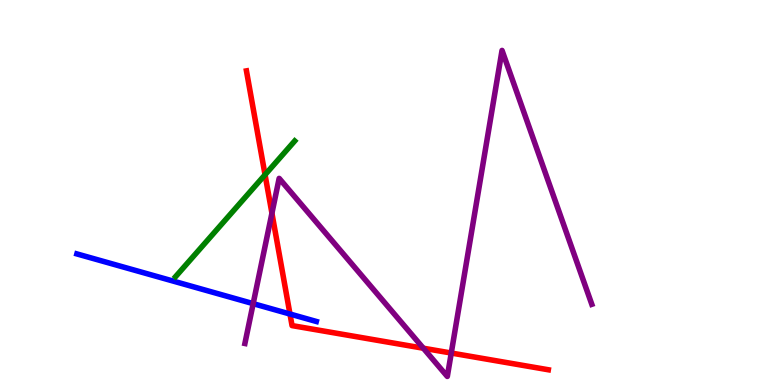[{'lines': ['blue', 'red'], 'intersections': [{'x': 3.74, 'y': 1.84}]}, {'lines': ['green', 'red'], 'intersections': [{'x': 3.42, 'y': 5.46}]}, {'lines': ['purple', 'red'], 'intersections': [{'x': 3.51, 'y': 4.46}, {'x': 5.46, 'y': 0.955}, {'x': 5.82, 'y': 0.83}]}, {'lines': ['blue', 'green'], 'intersections': []}, {'lines': ['blue', 'purple'], 'intersections': [{'x': 3.27, 'y': 2.11}]}, {'lines': ['green', 'purple'], 'intersections': []}]